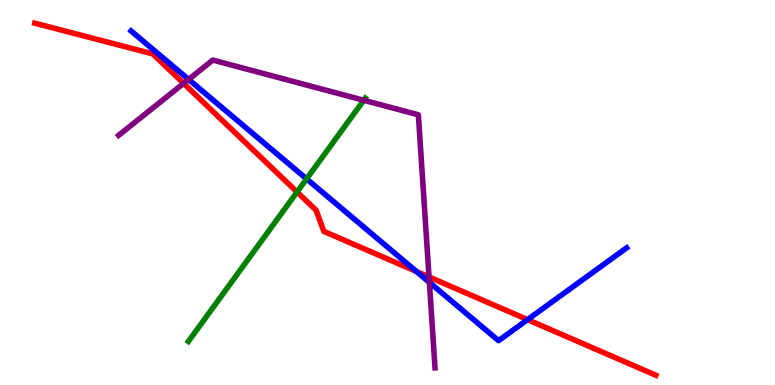[{'lines': ['blue', 'red'], 'intersections': [{'x': 5.37, 'y': 2.95}, {'x': 6.81, 'y': 1.7}]}, {'lines': ['green', 'red'], 'intersections': [{'x': 3.83, 'y': 5.01}]}, {'lines': ['purple', 'red'], 'intersections': [{'x': 2.37, 'y': 7.83}, {'x': 5.54, 'y': 2.81}]}, {'lines': ['blue', 'green'], 'intersections': [{'x': 3.96, 'y': 5.35}]}, {'lines': ['blue', 'purple'], 'intersections': [{'x': 2.43, 'y': 7.94}, {'x': 5.54, 'y': 2.67}]}, {'lines': ['green', 'purple'], 'intersections': [{'x': 4.69, 'y': 7.4}]}]